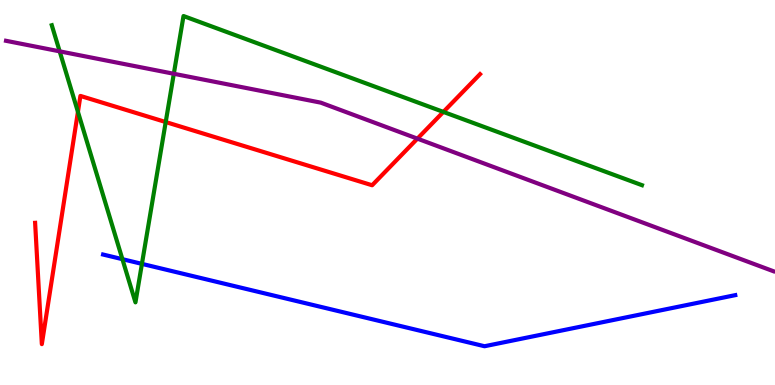[{'lines': ['blue', 'red'], 'intersections': []}, {'lines': ['green', 'red'], 'intersections': [{'x': 1.01, 'y': 7.09}, {'x': 2.14, 'y': 6.83}, {'x': 5.72, 'y': 7.09}]}, {'lines': ['purple', 'red'], 'intersections': [{'x': 5.39, 'y': 6.4}]}, {'lines': ['blue', 'green'], 'intersections': [{'x': 1.58, 'y': 3.27}, {'x': 1.83, 'y': 3.15}]}, {'lines': ['blue', 'purple'], 'intersections': []}, {'lines': ['green', 'purple'], 'intersections': [{'x': 0.77, 'y': 8.67}, {'x': 2.24, 'y': 8.08}]}]